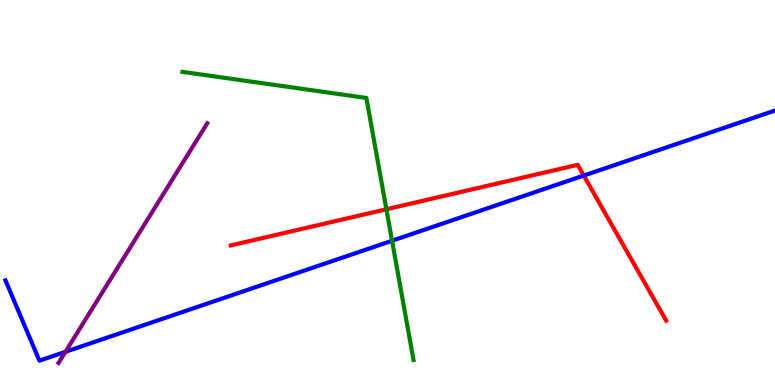[{'lines': ['blue', 'red'], 'intersections': [{'x': 7.53, 'y': 5.44}]}, {'lines': ['green', 'red'], 'intersections': [{'x': 4.99, 'y': 4.56}]}, {'lines': ['purple', 'red'], 'intersections': []}, {'lines': ['blue', 'green'], 'intersections': [{'x': 5.06, 'y': 3.75}]}, {'lines': ['blue', 'purple'], 'intersections': [{'x': 0.844, 'y': 0.862}]}, {'lines': ['green', 'purple'], 'intersections': []}]